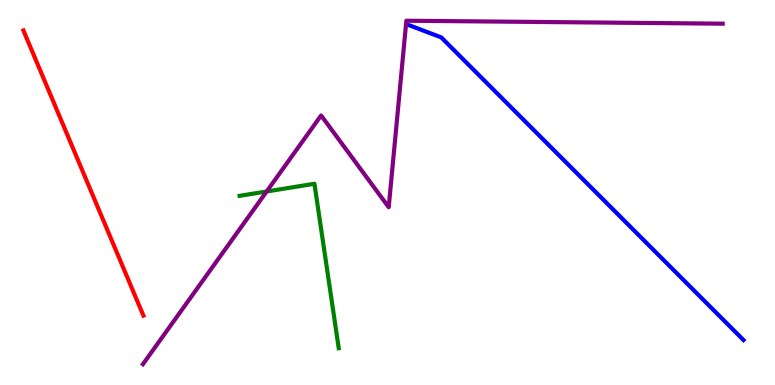[{'lines': ['blue', 'red'], 'intersections': []}, {'lines': ['green', 'red'], 'intersections': []}, {'lines': ['purple', 'red'], 'intersections': []}, {'lines': ['blue', 'green'], 'intersections': []}, {'lines': ['blue', 'purple'], 'intersections': []}, {'lines': ['green', 'purple'], 'intersections': [{'x': 3.44, 'y': 5.03}]}]